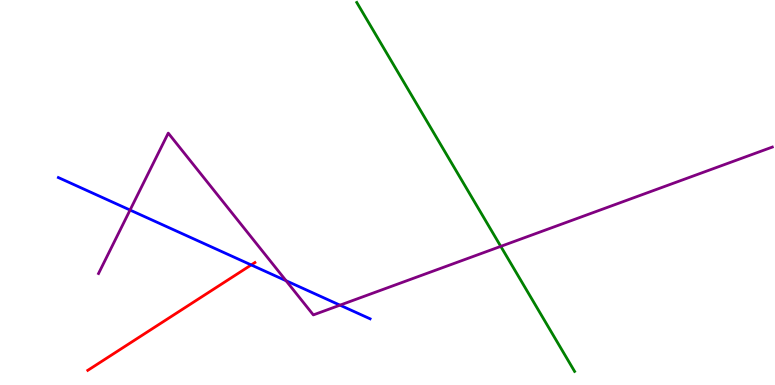[{'lines': ['blue', 'red'], 'intersections': [{'x': 3.24, 'y': 3.12}]}, {'lines': ['green', 'red'], 'intersections': []}, {'lines': ['purple', 'red'], 'intersections': []}, {'lines': ['blue', 'green'], 'intersections': []}, {'lines': ['blue', 'purple'], 'intersections': [{'x': 1.68, 'y': 4.54}, {'x': 3.69, 'y': 2.71}, {'x': 4.39, 'y': 2.07}]}, {'lines': ['green', 'purple'], 'intersections': [{'x': 6.46, 'y': 3.6}]}]